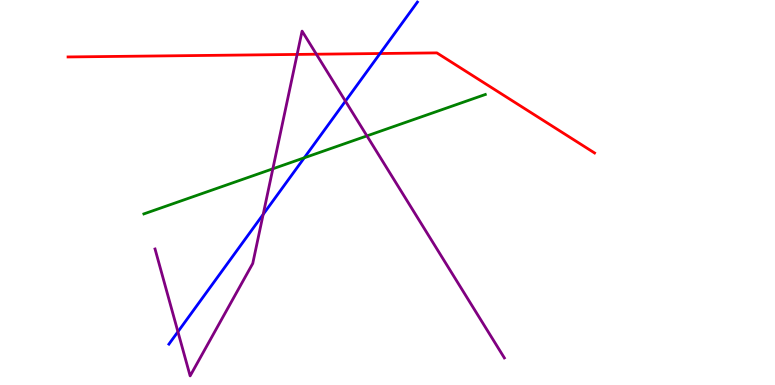[{'lines': ['blue', 'red'], 'intersections': [{'x': 4.9, 'y': 8.61}]}, {'lines': ['green', 'red'], 'intersections': []}, {'lines': ['purple', 'red'], 'intersections': [{'x': 3.83, 'y': 8.59}, {'x': 4.08, 'y': 8.59}]}, {'lines': ['blue', 'green'], 'intersections': [{'x': 3.93, 'y': 5.9}]}, {'lines': ['blue', 'purple'], 'intersections': [{'x': 2.3, 'y': 1.38}, {'x': 3.4, 'y': 4.43}, {'x': 4.46, 'y': 7.37}]}, {'lines': ['green', 'purple'], 'intersections': [{'x': 3.52, 'y': 5.62}, {'x': 4.73, 'y': 6.47}]}]